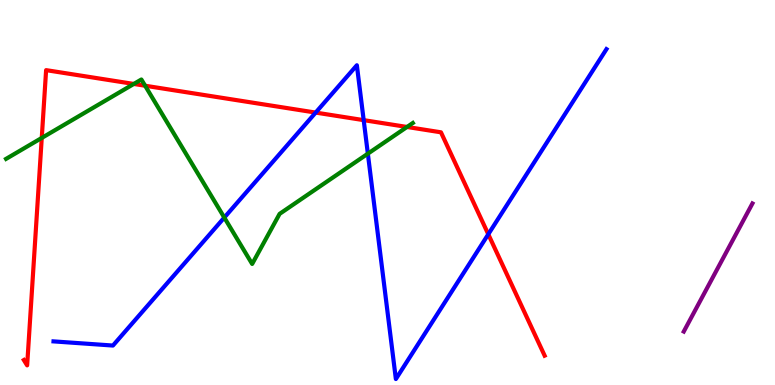[{'lines': ['blue', 'red'], 'intersections': [{'x': 4.07, 'y': 7.08}, {'x': 4.69, 'y': 6.88}, {'x': 6.3, 'y': 3.92}]}, {'lines': ['green', 'red'], 'intersections': [{'x': 0.539, 'y': 6.42}, {'x': 1.73, 'y': 7.82}, {'x': 1.87, 'y': 7.77}, {'x': 5.25, 'y': 6.7}]}, {'lines': ['purple', 'red'], 'intersections': []}, {'lines': ['blue', 'green'], 'intersections': [{'x': 2.89, 'y': 4.35}, {'x': 4.75, 'y': 6.01}]}, {'lines': ['blue', 'purple'], 'intersections': []}, {'lines': ['green', 'purple'], 'intersections': []}]